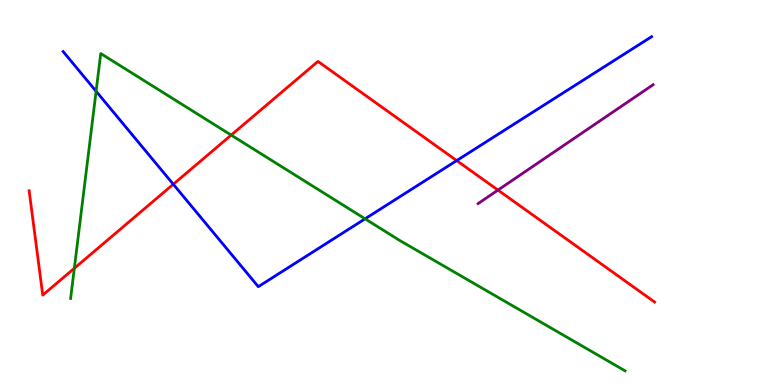[{'lines': ['blue', 'red'], 'intersections': [{'x': 2.24, 'y': 5.21}, {'x': 5.89, 'y': 5.83}]}, {'lines': ['green', 'red'], 'intersections': [{'x': 0.959, 'y': 3.03}, {'x': 2.98, 'y': 6.49}]}, {'lines': ['purple', 'red'], 'intersections': [{'x': 6.43, 'y': 5.06}]}, {'lines': ['blue', 'green'], 'intersections': [{'x': 1.24, 'y': 7.63}, {'x': 4.71, 'y': 4.32}]}, {'lines': ['blue', 'purple'], 'intersections': []}, {'lines': ['green', 'purple'], 'intersections': []}]